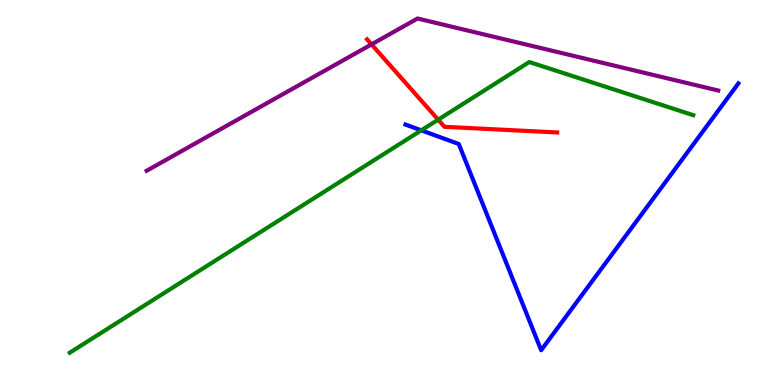[{'lines': ['blue', 'red'], 'intersections': []}, {'lines': ['green', 'red'], 'intersections': [{'x': 5.65, 'y': 6.89}]}, {'lines': ['purple', 'red'], 'intersections': [{'x': 4.79, 'y': 8.85}]}, {'lines': ['blue', 'green'], 'intersections': [{'x': 5.44, 'y': 6.61}]}, {'lines': ['blue', 'purple'], 'intersections': []}, {'lines': ['green', 'purple'], 'intersections': []}]